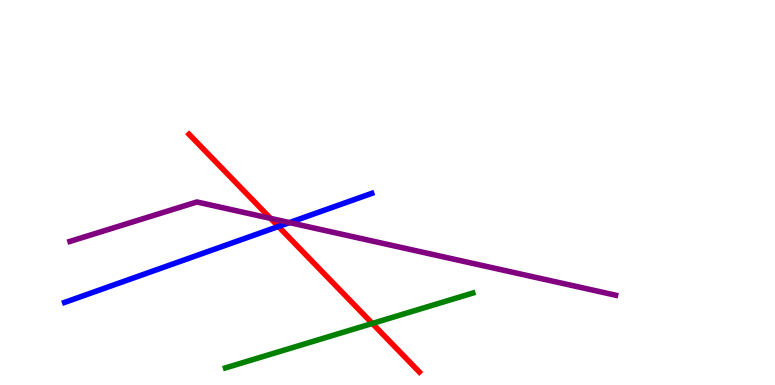[{'lines': ['blue', 'red'], 'intersections': [{'x': 3.59, 'y': 4.12}]}, {'lines': ['green', 'red'], 'intersections': [{'x': 4.8, 'y': 1.6}]}, {'lines': ['purple', 'red'], 'intersections': [{'x': 3.49, 'y': 4.33}]}, {'lines': ['blue', 'green'], 'intersections': []}, {'lines': ['blue', 'purple'], 'intersections': [{'x': 3.74, 'y': 4.22}]}, {'lines': ['green', 'purple'], 'intersections': []}]